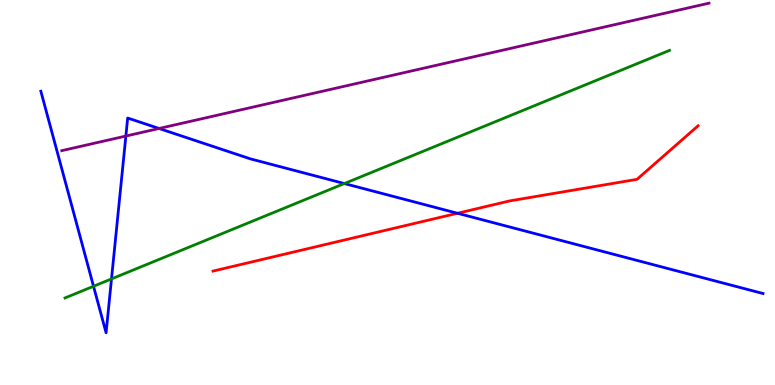[{'lines': ['blue', 'red'], 'intersections': [{'x': 5.9, 'y': 4.46}]}, {'lines': ['green', 'red'], 'intersections': []}, {'lines': ['purple', 'red'], 'intersections': []}, {'lines': ['blue', 'green'], 'intersections': [{'x': 1.21, 'y': 2.56}, {'x': 1.44, 'y': 2.76}, {'x': 4.44, 'y': 5.23}]}, {'lines': ['blue', 'purple'], 'intersections': [{'x': 1.62, 'y': 6.47}, {'x': 2.05, 'y': 6.66}]}, {'lines': ['green', 'purple'], 'intersections': []}]